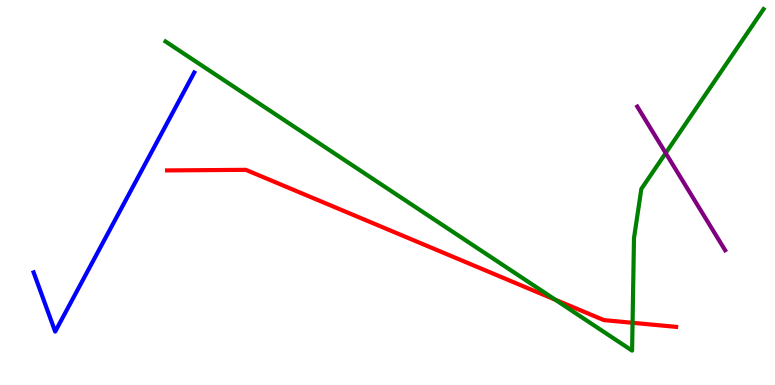[{'lines': ['blue', 'red'], 'intersections': []}, {'lines': ['green', 'red'], 'intersections': [{'x': 7.16, 'y': 2.22}, {'x': 8.16, 'y': 1.62}]}, {'lines': ['purple', 'red'], 'intersections': []}, {'lines': ['blue', 'green'], 'intersections': []}, {'lines': ['blue', 'purple'], 'intersections': []}, {'lines': ['green', 'purple'], 'intersections': [{'x': 8.59, 'y': 6.02}]}]